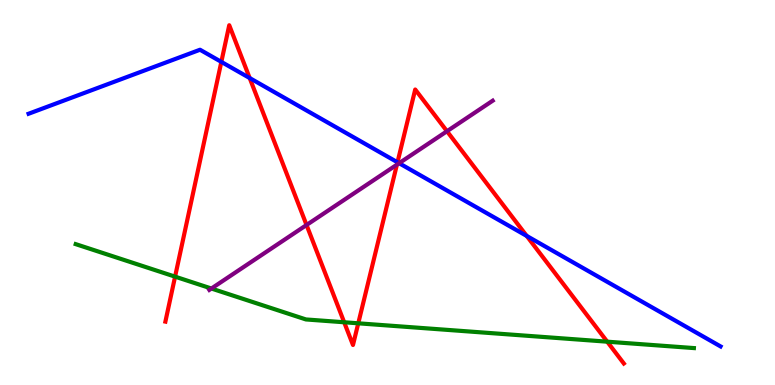[{'lines': ['blue', 'red'], 'intersections': [{'x': 2.86, 'y': 8.39}, {'x': 3.22, 'y': 7.97}, {'x': 5.13, 'y': 5.78}, {'x': 6.8, 'y': 3.87}]}, {'lines': ['green', 'red'], 'intersections': [{'x': 2.26, 'y': 2.81}, {'x': 4.44, 'y': 1.63}, {'x': 4.62, 'y': 1.6}, {'x': 7.84, 'y': 1.13}]}, {'lines': ['purple', 'red'], 'intersections': [{'x': 3.96, 'y': 4.16}, {'x': 5.12, 'y': 5.72}, {'x': 5.77, 'y': 6.59}]}, {'lines': ['blue', 'green'], 'intersections': []}, {'lines': ['blue', 'purple'], 'intersections': [{'x': 5.15, 'y': 5.76}]}, {'lines': ['green', 'purple'], 'intersections': [{'x': 2.73, 'y': 2.51}]}]